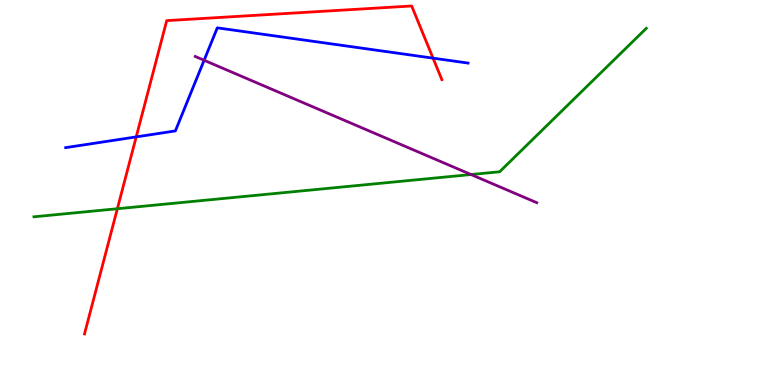[{'lines': ['blue', 'red'], 'intersections': [{'x': 1.76, 'y': 6.44}, {'x': 5.59, 'y': 8.49}]}, {'lines': ['green', 'red'], 'intersections': [{'x': 1.51, 'y': 4.58}]}, {'lines': ['purple', 'red'], 'intersections': []}, {'lines': ['blue', 'green'], 'intersections': []}, {'lines': ['blue', 'purple'], 'intersections': [{'x': 2.63, 'y': 8.43}]}, {'lines': ['green', 'purple'], 'intersections': [{'x': 6.08, 'y': 5.47}]}]